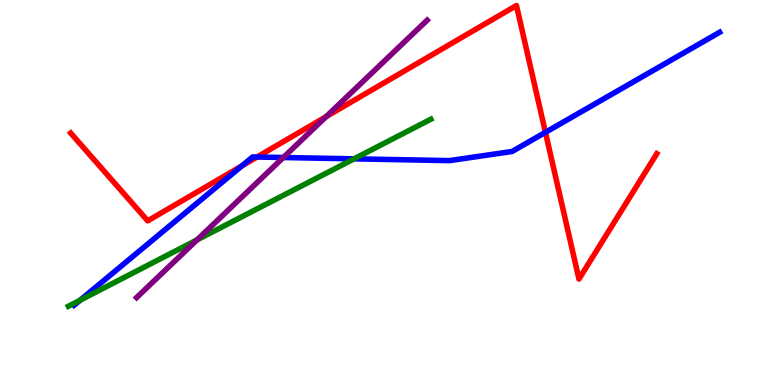[{'lines': ['blue', 'red'], 'intersections': [{'x': 3.12, 'y': 5.69}, {'x': 3.32, 'y': 5.92}, {'x': 7.04, 'y': 6.56}]}, {'lines': ['green', 'red'], 'intersections': []}, {'lines': ['purple', 'red'], 'intersections': [{'x': 4.21, 'y': 6.97}]}, {'lines': ['blue', 'green'], 'intersections': [{'x': 1.03, 'y': 2.2}, {'x': 4.57, 'y': 5.87}]}, {'lines': ['blue', 'purple'], 'intersections': [{'x': 3.66, 'y': 5.91}]}, {'lines': ['green', 'purple'], 'intersections': [{'x': 2.54, 'y': 3.77}]}]